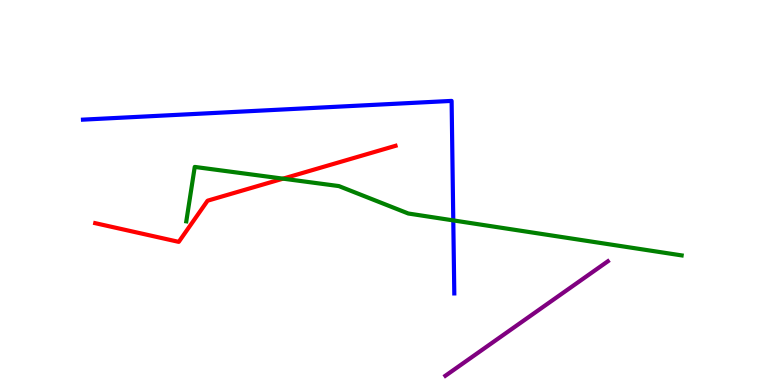[{'lines': ['blue', 'red'], 'intersections': []}, {'lines': ['green', 'red'], 'intersections': [{'x': 3.65, 'y': 5.36}]}, {'lines': ['purple', 'red'], 'intersections': []}, {'lines': ['blue', 'green'], 'intersections': [{'x': 5.85, 'y': 4.28}]}, {'lines': ['blue', 'purple'], 'intersections': []}, {'lines': ['green', 'purple'], 'intersections': []}]